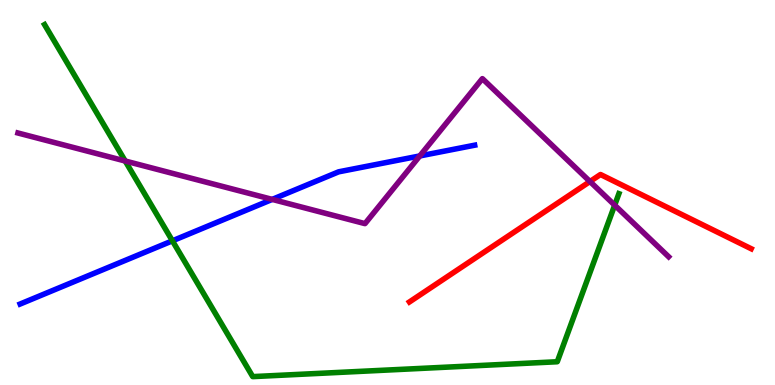[{'lines': ['blue', 'red'], 'intersections': []}, {'lines': ['green', 'red'], 'intersections': []}, {'lines': ['purple', 'red'], 'intersections': [{'x': 7.61, 'y': 5.29}]}, {'lines': ['blue', 'green'], 'intersections': [{'x': 2.22, 'y': 3.74}]}, {'lines': ['blue', 'purple'], 'intersections': [{'x': 3.51, 'y': 4.82}, {'x': 5.42, 'y': 5.95}]}, {'lines': ['green', 'purple'], 'intersections': [{'x': 1.62, 'y': 5.82}, {'x': 7.93, 'y': 4.67}]}]